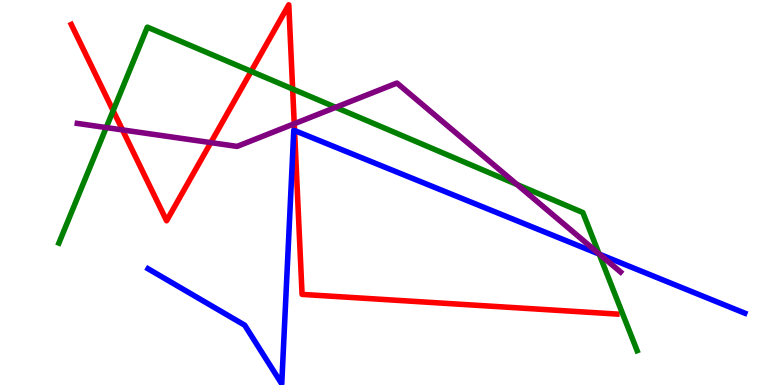[{'lines': ['blue', 'red'], 'intersections': [{'x': 3.8, 'y': 6.61}]}, {'lines': ['green', 'red'], 'intersections': [{'x': 1.46, 'y': 7.13}, {'x': 3.24, 'y': 8.15}, {'x': 3.78, 'y': 7.69}]}, {'lines': ['purple', 'red'], 'intersections': [{'x': 1.58, 'y': 6.63}, {'x': 2.72, 'y': 6.3}, {'x': 3.8, 'y': 6.79}]}, {'lines': ['blue', 'green'], 'intersections': [{'x': 7.73, 'y': 3.4}]}, {'lines': ['blue', 'purple'], 'intersections': [{'x': 7.74, 'y': 3.4}]}, {'lines': ['green', 'purple'], 'intersections': [{'x': 1.37, 'y': 6.69}, {'x': 4.33, 'y': 7.21}, {'x': 6.67, 'y': 5.21}, {'x': 7.73, 'y': 3.41}]}]